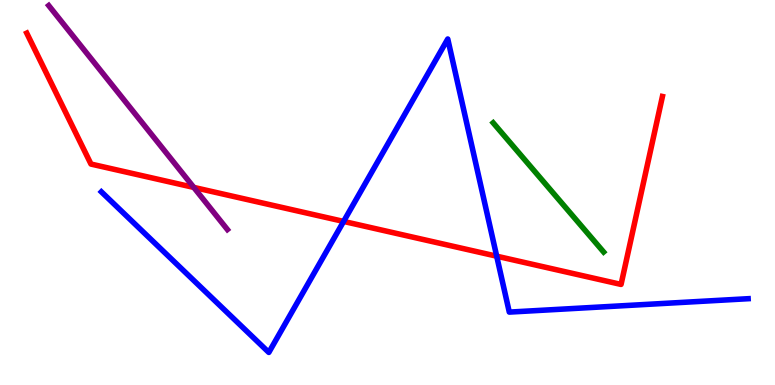[{'lines': ['blue', 'red'], 'intersections': [{'x': 4.43, 'y': 4.25}, {'x': 6.41, 'y': 3.35}]}, {'lines': ['green', 'red'], 'intersections': []}, {'lines': ['purple', 'red'], 'intersections': [{'x': 2.5, 'y': 5.13}]}, {'lines': ['blue', 'green'], 'intersections': []}, {'lines': ['blue', 'purple'], 'intersections': []}, {'lines': ['green', 'purple'], 'intersections': []}]